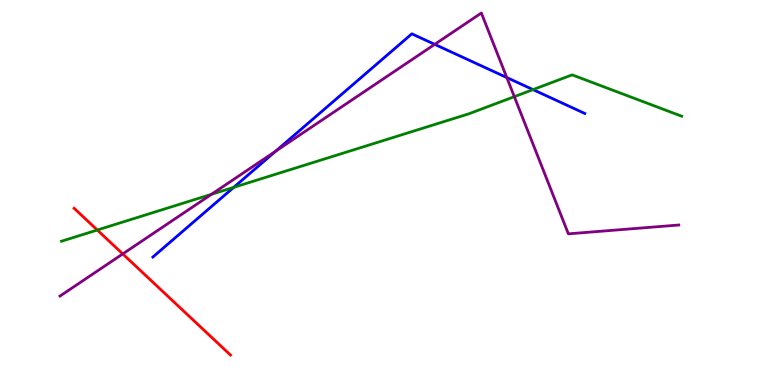[{'lines': ['blue', 'red'], 'intersections': []}, {'lines': ['green', 'red'], 'intersections': [{'x': 1.26, 'y': 4.03}]}, {'lines': ['purple', 'red'], 'intersections': [{'x': 1.58, 'y': 3.4}]}, {'lines': ['blue', 'green'], 'intersections': [{'x': 3.02, 'y': 5.13}, {'x': 6.88, 'y': 7.67}]}, {'lines': ['blue', 'purple'], 'intersections': [{'x': 3.56, 'y': 6.07}, {'x': 5.61, 'y': 8.85}, {'x': 6.54, 'y': 7.99}]}, {'lines': ['green', 'purple'], 'intersections': [{'x': 2.73, 'y': 4.95}, {'x': 6.64, 'y': 7.49}]}]